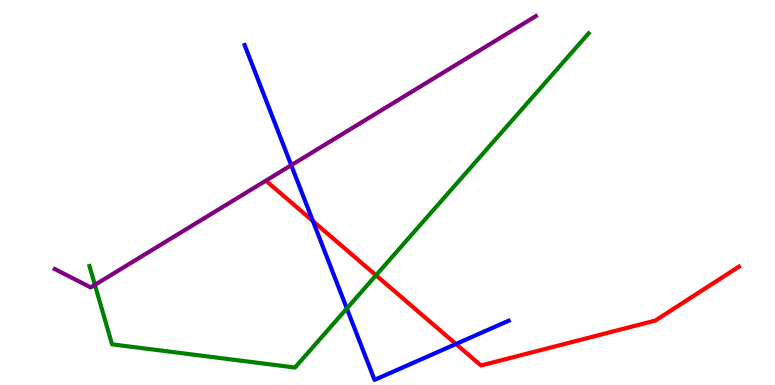[{'lines': ['blue', 'red'], 'intersections': [{'x': 4.04, 'y': 4.26}, {'x': 5.88, 'y': 1.07}]}, {'lines': ['green', 'red'], 'intersections': [{'x': 4.85, 'y': 2.85}]}, {'lines': ['purple', 'red'], 'intersections': []}, {'lines': ['blue', 'green'], 'intersections': [{'x': 4.48, 'y': 1.99}]}, {'lines': ['blue', 'purple'], 'intersections': [{'x': 3.76, 'y': 5.71}]}, {'lines': ['green', 'purple'], 'intersections': [{'x': 1.22, 'y': 2.6}]}]